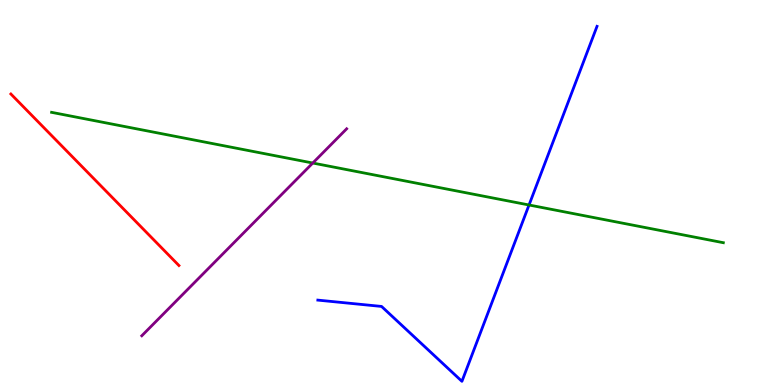[{'lines': ['blue', 'red'], 'intersections': []}, {'lines': ['green', 'red'], 'intersections': []}, {'lines': ['purple', 'red'], 'intersections': []}, {'lines': ['blue', 'green'], 'intersections': [{'x': 6.83, 'y': 4.68}]}, {'lines': ['blue', 'purple'], 'intersections': []}, {'lines': ['green', 'purple'], 'intersections': [{'x': 4.04, 'y': 5.77}]}]